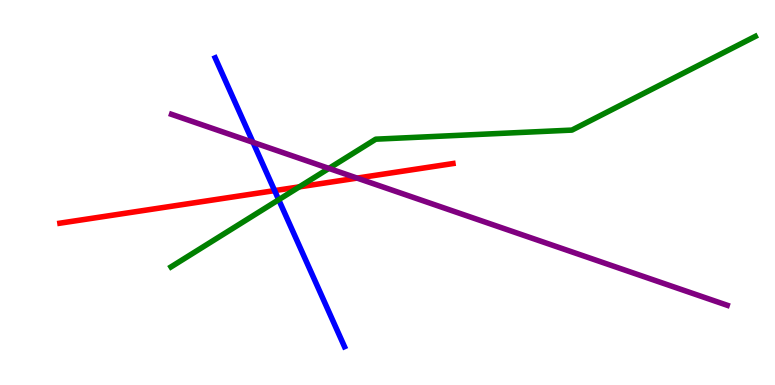[{'lines': ['blue', 'red'], 'intersections': [{'x': 3.54, 'y': 5.05}]}, {'lines': ['green', 'red'], 'intersections': [{'x': 3.86, 'y': 5.15}]}, {'lines': ['purple', 'red'], 'intersections': [{'x': 4.61, 'y': 5.37}]}, {'lines': ['blue', 'green'], 'intersections': [{'x': 3.6, 'y': 4.81}]}, {'lines': ['blue', 'purple'], 'intersections': [{'x': 3.26, 'y': 6.3}]}, {'lines': ['green', 'purple'], 'intersections': [{'x': 4.24, 'y': 5.63}]}]